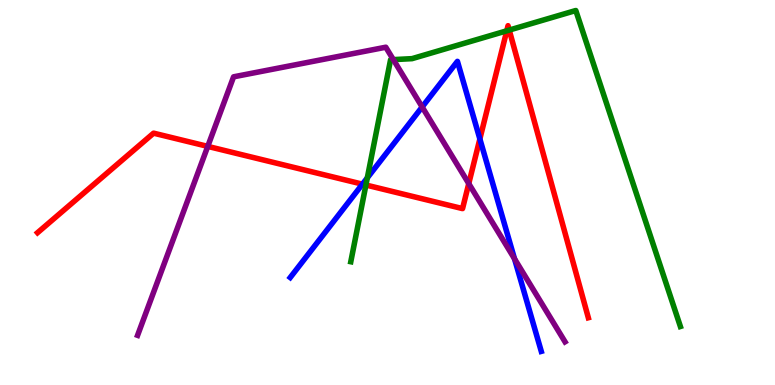[{'lines': ['blue', 'red'], 'intersections': [{'x': 4.68, 'y': 5.22}, {'x': 6.19, 'y': 6.39}]}, {'lines': ['green', 'red'], 'intersections': [{'x': 4.72, 'y': 5.19}, {'x': 6.54, 'y': 9.2}, {'x': 6.57, 'y': 9.22}]}, {'lines': ['purple', 'red'], 'intersections': [{'x': 2.68, 'y': 6.2}, {'x': 6.05, 'y': 5.23}]}, {'lines': ['blue', 'green'], 'intersections': [{'x': 4.74, 'y': 5.38}]}, {'lines': ['blue', 'purple'], 'intersections': [{'x': 5.45, 'y': 7.22}, {'x': 6.64, 'y': 3.28}]}, {'lines': ['green', 'purple'], 'intersections': [{'x': 5.08, 'y': 8.45}]}]